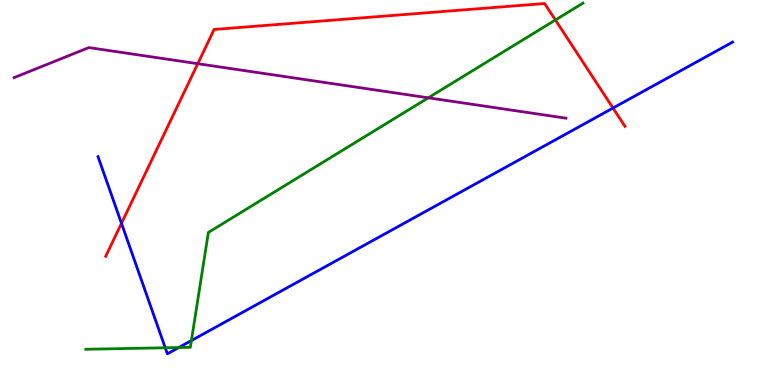[{'lines': ['blue', 'red'], 'intersections': [{'x': 1.57, 'y': 4.2}, {'x': 7.91, 'y': 7.19}]}, {'lines': ['green', 'red'], 'intersections': [{'x': 7.17, 'y': 9.48}]}, {'lines': ['purple', 'red'], 'intersections': [{'x': 2.55, 'y': 8.35}]}, {'lines': ['blue', 'green'], 'intersections': [{'x': 2.13, 'y': 0.967}, {'x': 2.31, 'y': 0.973}, {'x': 2.47, 'y': 1.15}]}, {'lines': ['blue', 'purple'], 'intersections': []}, {'lines': ['green', 'purple'], 'intersections': [{'x': 5.53, 'y': 7.46}]}]